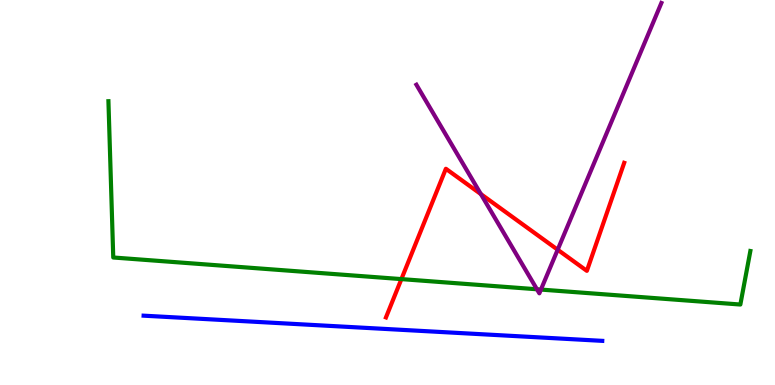[{'lines': ['blue', 'red'], 'intersections': []}, {'lines': ['green', 'red'], 'intersections': [{'x': 5.18, 'y': 2.75}]}, {'lines': ['purple', 'red'], 'intersections': [{'x': 6.2, 'y': 4.96}, {'x': 7.2, 'y': 3.51}]}, {'lines': ['blue', 'green'], 'intersections': []}, {'lines': ['blue', 'purple'], 'intersections': []}, {'lines': ['green', 'purple'], 'intersections': [{'x': 6.93, 'y': 2.49}, {'x': 6.98, 'y': 2.48}]}]